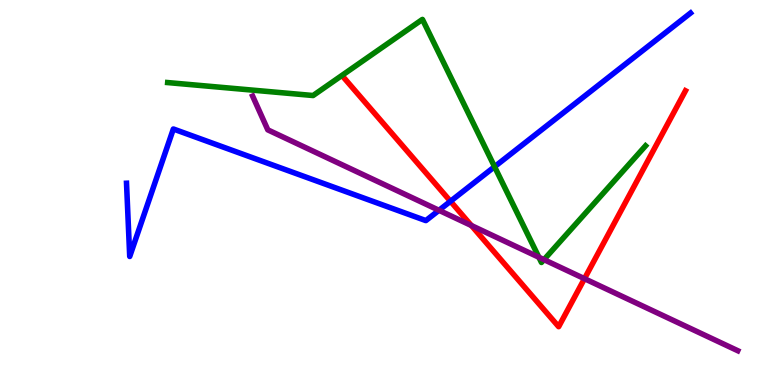[{'lines': ['blue', 'red'], 'intersections': [{'x': 5.81, 'y': 4.77}]}, {'lines': ['green', 'red'], 'intersections': []}, {'lines': ['purple', 'red'], 'intersections': [{'x': 6.08, 'y': 4.14}, {'x': 7.54, 'y': 2.76}]}, {'lines': ['blue', 'green'], 'intersections': [{'x': 6.38, 'y': 5.67}]}, {'lines': ['blue', 'purple'], 'intersections': [{'x': 5.66, 'y': 4.54}]}, {'lines': ['green', 'purple'], 'intersections': [{'x': 6.95, 'y': 3.32}, {'x': 7.02, 'y': 3.26}]}]